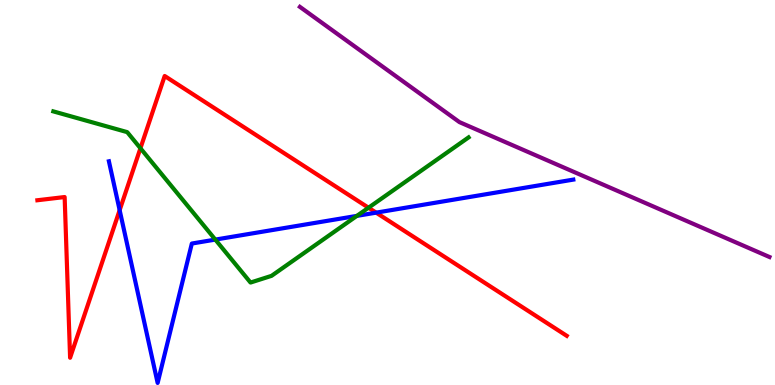[{'lines': ['blue', 'red'], 'intersections': [{'x': 1.54, 'y': 4.54}, {'x': 4.85, 'y': 4.48}]}, {'lines': ['green', 'red'], 'intersections': [{'x': 1.81, 'y': 6.15}, {'x': 4.75, 'y': 4.6}]}, {'lines': ['purple', 'red'], 'intersections': []}, {'lines': ['blue', 'green'], 'intersections': [{'x': 2.78, 'y': 3.78}, {'x': 4.6, 'y': 4.39}]}, {'lines': ['blue', 'purple'], 'intersections': []}, {'lines': ['green', 'purple'], 'intersections': []}]